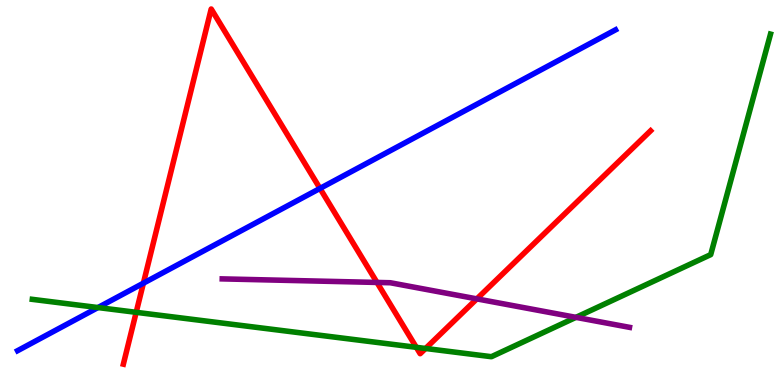[{'lines': ['blue', 'red'], 'intersections': [{'x': 1.85, 'y': 2.64}, {'x': 4.13, 'y': 5.11}]}, {'lines': ['green', 'red'], 'intersections': [{'x': 1.76, 'y': 1.89}, {'x': 5.37, 'y': 0.979}, {'x': 5.49, 'y': 0.949}]}, {'lines': ['purple', 'red'], 'intersections': [{'x': 4.86, 'y': 2.66}, {'x': 6.15, 'y': 2.24}]}, {'lines': ['blue', 'green'], 'intersections': [{'x': 1.26, 'y': 2.01}]}, {'lines': ['blue', 'purple'], 'intersections': []}, {'lines': ['green', 'purple'], 'intersections': [{'x': 7.43, 'y': 1.76}]}]